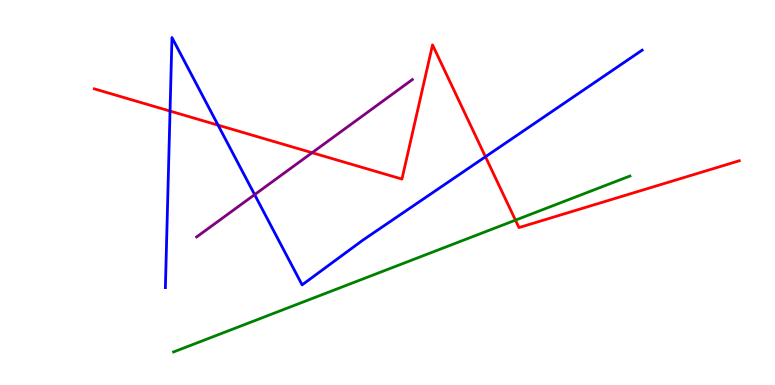[{'lines': ['blue', 'red'], 'intersections': [{'x': 2.19, 'y': 7.12}, {'x': 2.81, 'y': 6.75}, {'x': 6.26, 'y': 5.93}]}, {'lines': ['green', 'red'], 'intersections': [{'x': 6.65, 'y': 4.28}]}, {'lines': ['purple', 'red'], 'intersections': [{'x': 4.03, 'y': 6.03}]}, {'lines': ['blue', 'green'], 'intersections': []}, {'lines': ['blue', 'purple'], 'intersections': [{'x': 3.29, 'y': 4.94}]}, {'lines': ['green', 'purple'], 'intersections': []}]